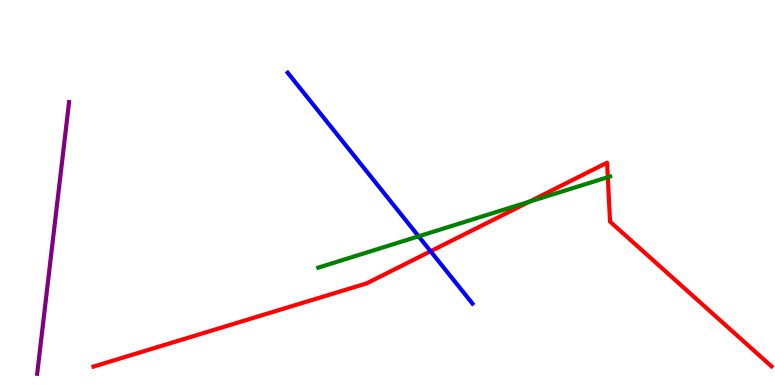[{'lines': ['blue', 'red'], 'intersections': [{'x': 5.56, 'y': 3.47}]}, {'lines': ['green', 'red'], 'intersections': [{'x': 6.83, 'y': 4.76}, {'x': 7.84, 'y': 5.4}]}, {'lines': ['purple', 'red'], 'intersections': []}, {'lines': ['blue', 'green'], 'intersections': [{'x': 5.4, 'y': 3.86}]}, {'lines': ['blue', 'purple'], 'intersections': []}, {'lines': ['green', 'purple'], 'intersections': []}]